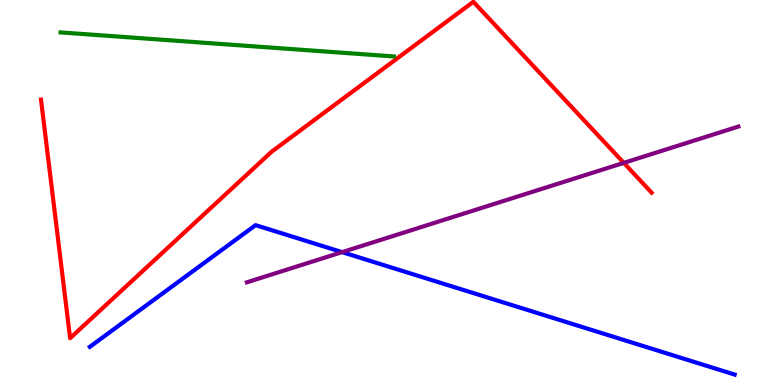[{'lines': ['blue', 'red'], 'intersections': []}, {'lines': ['green', 'red'], 'intersections': []}, {'lines': ['purple', 'red'], 'intersections': [{'x': 8.05, 'y': 5.77}]}, {'lines': ['blue', 'green'], 'intersections': []}, {'lines': ['blue', 'purple'], 'intersections': [{'x': 4.41, 'y': 3.45}]}, {'lines': ['green', 'purple'], 'intersections': []}]